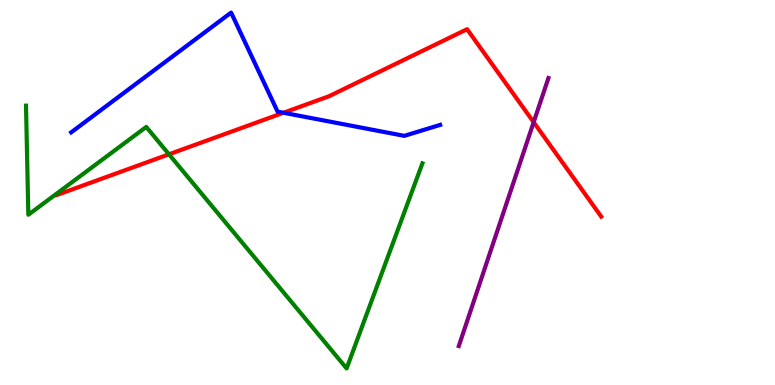[{'lines': ['blue', 'red'], 'intersections': [{'x': 3.66, 'y': 7.07}]}, {'lines': ['green', 'red'], 'intersections': [{'x': 2.18, 'y': 5.99}]}, {'lines': ['purple', 'red'], 'intersections': [{'x': 6.89, 'y': 6.83}]}, {'lines': ['blue', 'green'], 'intersections': []}, {'lines': ['blue', 'purple'], 'intersections': []}, {'lines': ['green', 'purple'], 'intersections': []}]